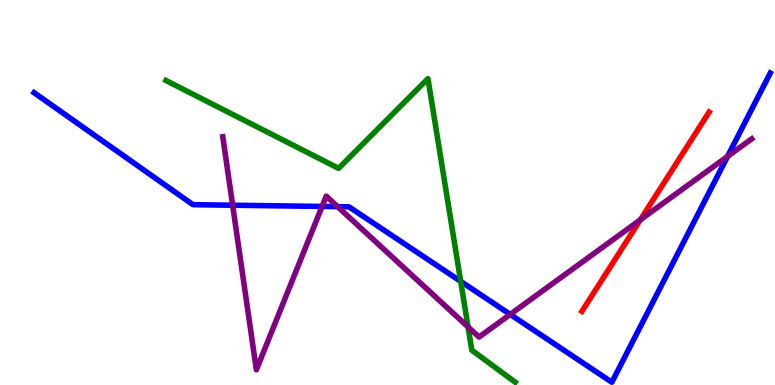[{'lines': ['blue', 'red'], 'intersections': []}, {'lines': ['green', 'red'], 'intersections': []}, {'lines': ['purple', 'red'], 'intersections': [{'x': 8.26, 'y': 4.29}]}, {'lines': ['blue', 'green'], 'intersections': [{'x': 5.94, 'y': 2.69}]}, {'lines': ['blue', 'purple'], 'intersections': [{'x': 3.0, 'y': 4.67}, {'x': 4.16, 'y': 4.64}, {'x': 4.36, 'y': 4.63}, {'x': 6.58, 'y': 1.83}, {'x': 9.39, 'y': 5.94}]}, {'lines': ['green', 'purple'], 'intersections': [{'x': 6.04, 'y': 1.51}]}]